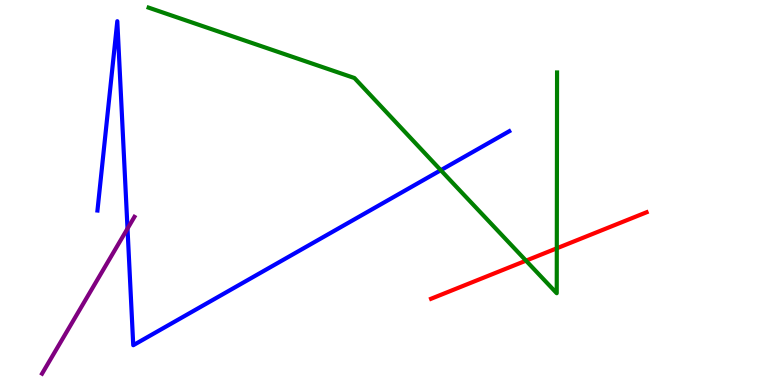[{'lines': ['blue', 'red'], 'intersections': []}, {'lines': ['green', 'red'], 'intersections': [{'x': 6.79, 'y': 3.23}, {'x': 7.18, 'y': 3.55}]}, {'lines': ['purple', 'red'], 'intersections': []}, {'lines': ['blue', 'green'], 'intersections': [{'x': 5.69, 'y': 5.58}]}, {'lines': ['blue', 'purple'], 'intersections': [{'x': 1.65, 'y': 4.06}]}, {'lines': ['green', 'purple'], 'intersections': []}]